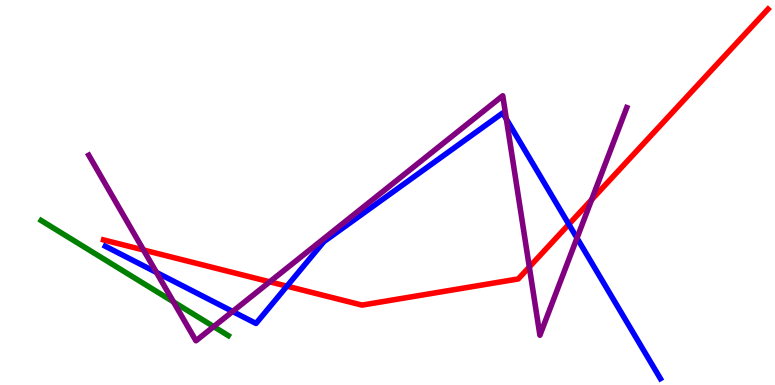[{'lines': ['blue', 'red'], 'intersections': [{'x': 3.7, 'y': 2.57}, {'x': 7.34, 'y': 4.17}]}, {'lines': ['green', 'red'], 'intersections': []}, {'lines': ['purple', 'red'], 'intersections': [{'x': 1.85, 'y': 3.51}, {'x': 3.48, 'y': 2.68}, {'x': 6.83, 'y': 3.07}, {'x': 7.63, 'y': 4.81}]}, {'lines': ['blue', 'green'], 'intersections': []}, {'lines': ['blue', 'purple'], 'intersections': [{'x': 2.02, 'y': 2.92}, {'x': 3.0, 'y': 1.91}, {'x': 6.53, 'y': 6.91}, {'x': 7.45, 'y': 3.82}]}, {'lines': ['green', 'purple'], 'intersections': [{'x': 2.24, 'y': 2.16}, {'x': 2.76, 'y': 1.52}]}]